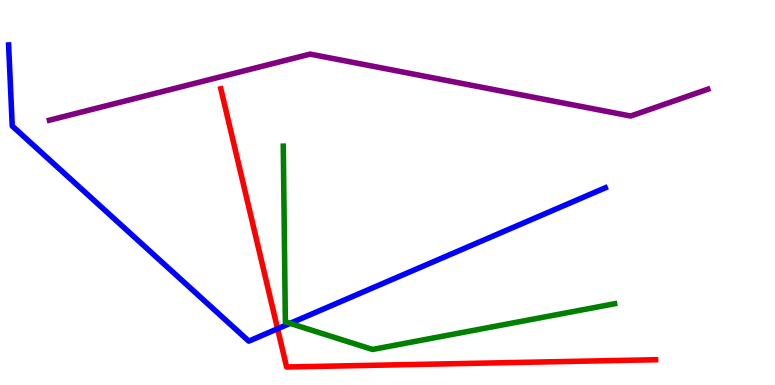[{'lines': ['blue', 'red'], 'intersections': [{'x': 3.58, 'y': 1.46}]}, {'lines': ['green', 'red'], 'intersections': []}, {'lines': ['purple', 'red'], 'intersections': []}, {'lines': ['blue', 'green'], 'intersections': [{'x': 3.74, 'y': 1.6}]}, {'lines': ['blue', 'purple'], 'intersections': []}, {'lines': ['green', 'purple'], 'intersections': []}]